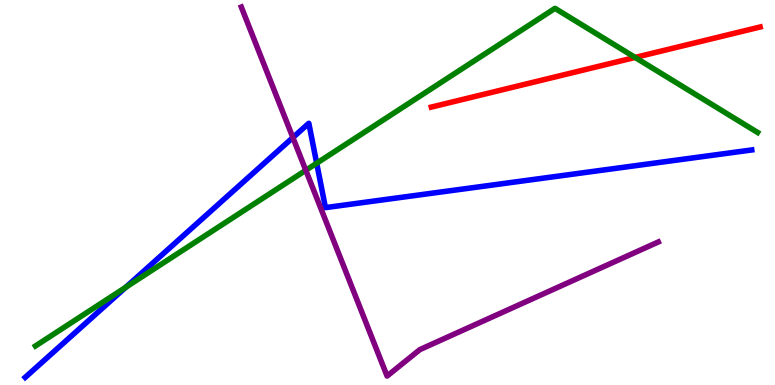[{'lines': ['blue', 'red'], 'intersections': []}, {'lines': ['green', 'red'], 'intersections': [{'x': 8.2, 'y': 8.51}]}, {'lines': ['purple', 'red'], 'intersections': []}, {'lines': ['blue', 'green'], 'intersections': [{'x': 1.62, 'y': 2.54}, {'x': 4.09, 'y': 5.76}]}, {'lines': ['blue', 'purple'], 'intersections': [{'x': 3.78, 'y': 6.43}]}, {'lines': ['green', 'purple'], 'intersections': [{'x': 3.95, 'y': 5.58}]}]